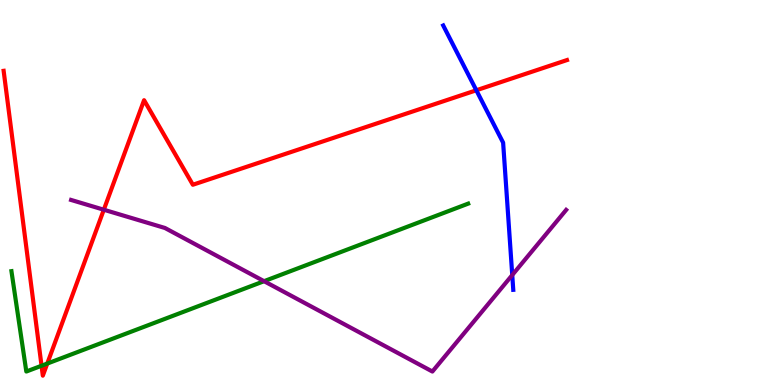[{'lines': ['blue', 'red'], 'intersections': [{'x': 6.15, 'y': 7.66}]}, {'lines': ['green', 'red'], 'intersections': [{'x': 0.536, 'y': 0.5}, {'x': 0.61, 'y': 0.557}]}, {'lines': ['purple', 'red'], 'intersections': [{'x': 1.34, 'y': 4.55}]}, {'lines': ['blue', 'green'], 'intersections': []}, {'lines': ['blue', 'purple'], 'intersections': [{'x': 6.61, 'y': 2.86}]}, {'lines': ['green', 'purple'], 'intersections': [{'x': 3.41, 'y': 2.7}]}]